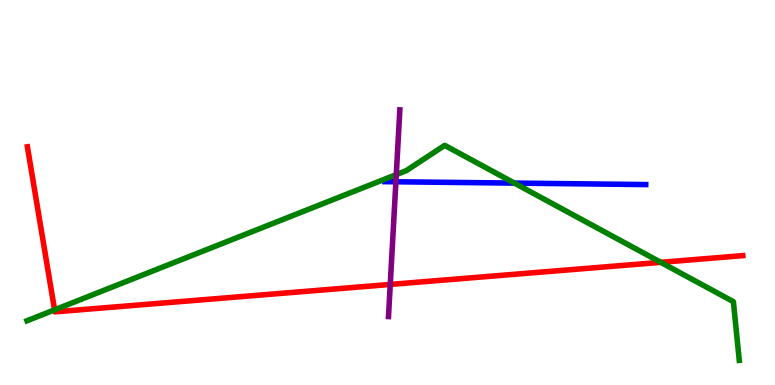[{'lines': ['blue', 'red'], 'intersections': []}, {'lines': ['green', 'red'], 'intersections': [{'x': 0.704, 'y': 1.95}, {'x': 8.53, 'y': 3.19}]}, {'lines': ['purple', 'red'], 'intersections': [{'x': 5.04, 'y': 2.61}]}, {'lines': ['blue', 'green'], 'intersections': [{'x': 6.64, 'y': 5.24}]}, {'lines': ['blue', 'purple'], 'intersections': [{'x': 5.11, 'y': 5.28}]}, {'lines': ['green', 'purple'], 'intersections': [{'x': 5.11, 'y': 5.47}]}]